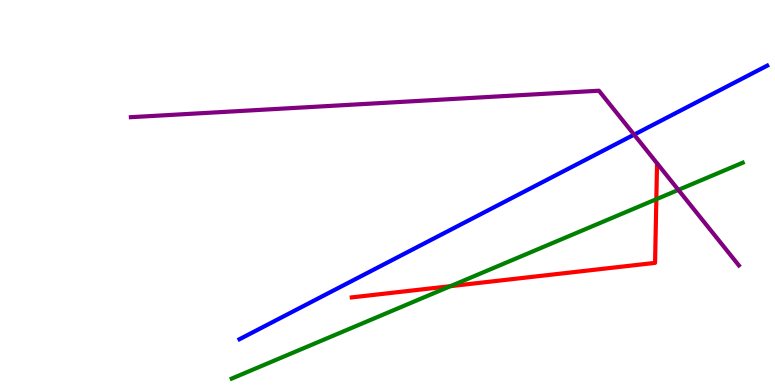[{'lines': ['blue', 'red'], 'intersections': []}, {'lines': ['green', 'red'], 'intersections': [{'x': 5.81, 'y': 2.57}, {'x': 8.47, 'y': 4.83}]}, {'lines': ['purple', 'red'], 'intersections': []}, {'lines': ['blue', 'green'], 'intersections': []}, {'lines': ['blue', 'purple'], 'intersections': [{'x': 8.18, 'y': 6.5}]}, {'lines': ['green', 'purple'], 'intersections': [{'x': 8.75, 'y': 5.07}]}]